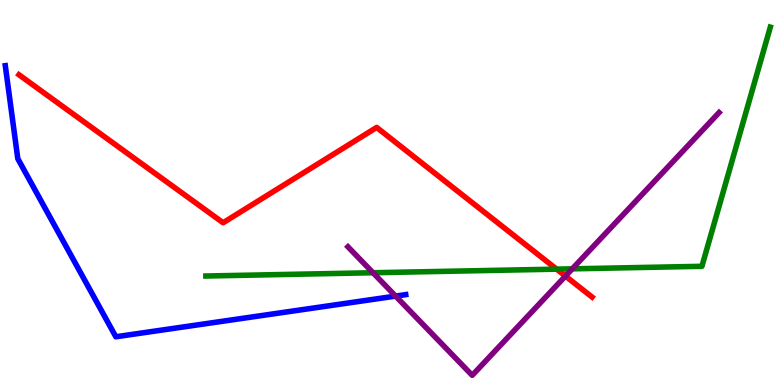[{'lines': ['blue', 'red'], 'intersections': []}, {'lines': ['green', 'red'], 'intersections': [{'x': 7.18, 'y': 3.01}]}, {'lines': ['purple', 'red'], 'intersections': [{'x': 7.3, 'y': 2.83}]}, {'lines': ['blue', 'green'], 'intersections': []}, {'lines': ['blue', 'purple'], 'intersections': [{'x': 5.1, 'y': 2.31}]}, {'lines': ['green', 'purple'], 'intersections': [{'x': 4.81, 'y': 2.92}, {'x': 7.38, 'y': 3.02}]}]